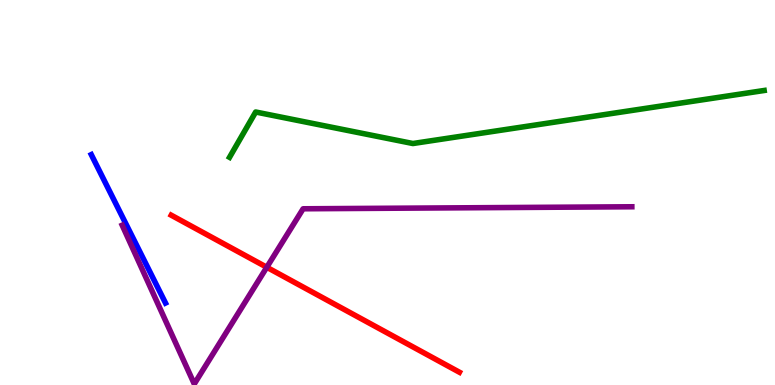[{'lines': ['blue', 'red'], 'intersections': []}, {'lines': ['green', 'red'], 'intersections': []}, {'lines': ['purple', 'red'], 'intersections': [{'x': 3.44, 'y': 3.06}]}, {'lines': ['blue', 'green'], 'intersections': []}, {'lines': ['blue', 'purple'], 'intersections': []}, {'lines': ['green', 'purple'], 'intersections': []}]